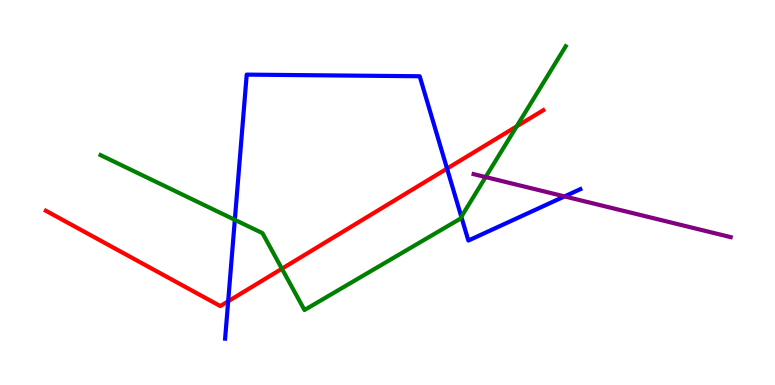[{'lines': ['blue', 'red'], 'intersections': [{'x': 2.94, 'y': 2.17}, {'x': 5.77, 'y': 5.62}]}, {'lines': ['green', 'red'], 'intersections': [{'x': 3.64, 'y': 3.02}, {'x': 6.67, 'y': 6.72}]}, {'lines': ['purple', 'red'], 'intersections': []}, {'lines': ['blue', 'green'], 'intersections': [{'x': 3.03, 'y': 4.29}, {'x': 5.95, 'y': 4.37}]}, {'lines': ['blue', 'purple'], 'intersections': [{'x': 7.28, 'y': 4.9}]}, {'lines': ['green', 'purple'], 'intersections': [{'x': 6.27, 'y': 5.4}]}]